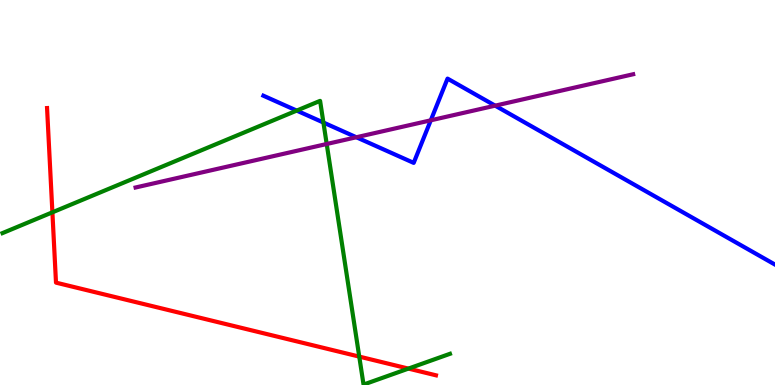[{'lines': ['blue', 'red'], 'intersections': []}, {'lines': ['green', 'red'], 'intersections': [{'x': 0.676, 'y': 4.49}, {'x': 4.64, 'y': 0.738}, {'x': 5.27, 'y': 0.426}]}, {'lines': ['purple', 'red'], 'intersections': []}, {'lines': ['blue', 'green'], 'intersections': [{'x': 3.83, 'y': 7.13}, {'x': 4.17, 'y': 6.82}]}, {'lines': ['blue', 'purple'], 'intersections': [{'x': 4.6, 'y': 6.43}, {'x': 5.56, 'y': 6.88}, {'x': 6.39, 'y': 7.26}]}, {'lines': ['green', 'purple'], 'intersections': [{'x': 4.22, 'y': 6.26}]}]